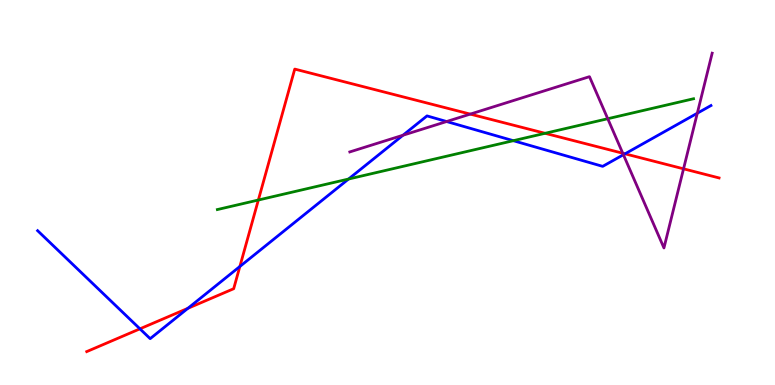[{'lines': ['blue', 'red'], 'intersections': [{'x': 1.81, 'y': 1.46}, {'x': 2.42, 'y': 1.99}, {'x': 3.1, 'y': 3.08}, {'x': 8.06, 'y': 6.0}]}, {'lines': ['green', 'red'], 'intersections': [{'x': 3.33, 'y': 4.8}, {'x': 7.03, 'y': 6.54}]}, {'lines': ['purple', 'red'], 'intersections': [{'x': 6.07, 'y': 7.04}, {'x': 8.04, 'y': 6.02}, {'x': 8.82, 'y': 5.61}]}, {'lines': ['blue', 'green'], 'intersections': [{'x': 4.5, 'y': 5.35}, {'x': 6.62, 'y': 6.35}]}, {'lines': ['blue', 'purple'], 'intersections': [{'x': 5.2, 'y': 6.49}, {'x': 5.76, 'y': 6.84}, {'x': 8.04, 'y': 5.98}, {'x': 9.0, 'y': 7.06}]}, {'lines': ['green', 'purple'], 'intersections': [{'x': 7.84, 'y': 6.92}]}]